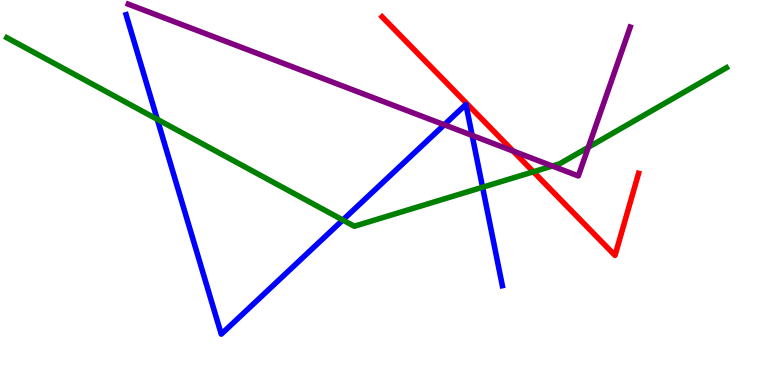[{'lines': ['blue', 'red'], 'intersections': []}, {'lines': ['green', 'red'], 'intersections': [{'x': 6.88, 'y': 5.54}]}, {'lines': ['purple', 'red'], 'intersections': [{'x': 6.62, 'y': 6.08}]}, {'lines': ['blue', 'green'], 'intersections': [{'x': 2.03, 'y': 6.9}, {'x': 4.42, 'y': 4.29}, {'x': 6.23, 'y': 5.14}]}, {'lines': ['blue', 'purple'], 'intersections': [{'x': 5.73, 'y': 6.76}, {'x': 6.09, 'y': 6.48}]}, {'lines': ['green', 'purple'], 'intersections': [{'x': 7.13, 'y': 5.69}, {'x': 7.59, 'y': 6.17}]}]